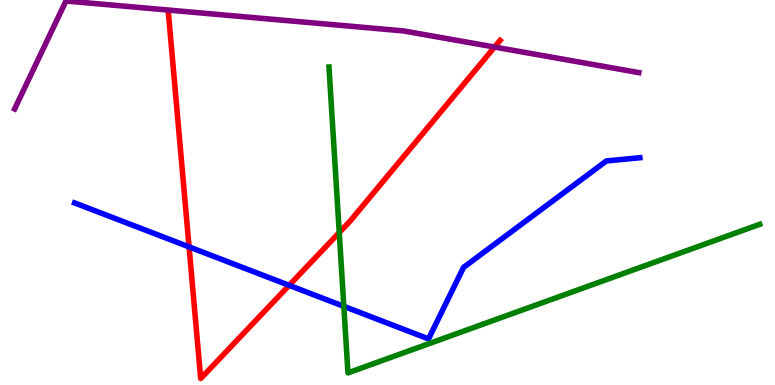[{'lines': ['blue', 'red'], 'intersections': [{'x': 2.44, 'y': 3.59}, {'x': 3.73, 'y': 2.59}]}, {'lines': ['green', 'red'], 'intersections': [{'x': 4.38, 'y': 3.96}]}, {'lines': ['purple', 'red'], 'intersections': [{'x': 6.38, 'y': 8.78}]}, {'lines': ['blue', 'green'], 'intersections': [{'x': 4.44, 'y': 2.04}]}, {'lines': ['blue', 'purple'], 'intersections': []}, {'lines': ['green', 'purple'], 'intersections': []}]